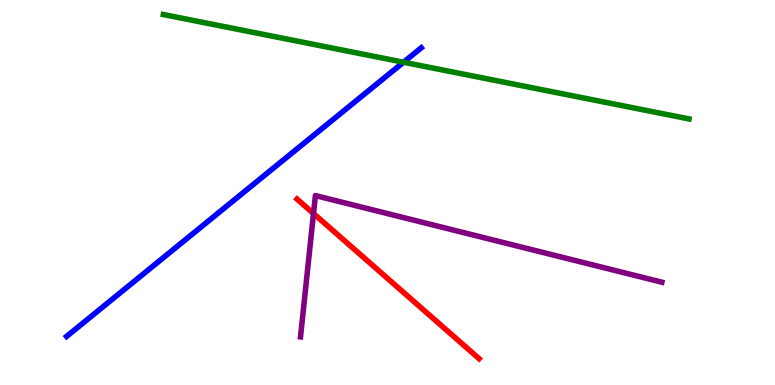[{'lines': ['blue', 'red'], 'intersections': []}, {'lines': ['green', 'red'], 'intersections': []}, {'lines': ['purple', 'red'], 'intersections': [{'x': 4.05, 'y': 4.45}]}, {'lines': ['blue', 'green'], 'intersections': [{'x': 5.21, 'y': 8.38}]}, {'lines': ['blue', 'purple'], 'intersections': []}, {'lines': ['green', 'purple'], 'intersections': []}]